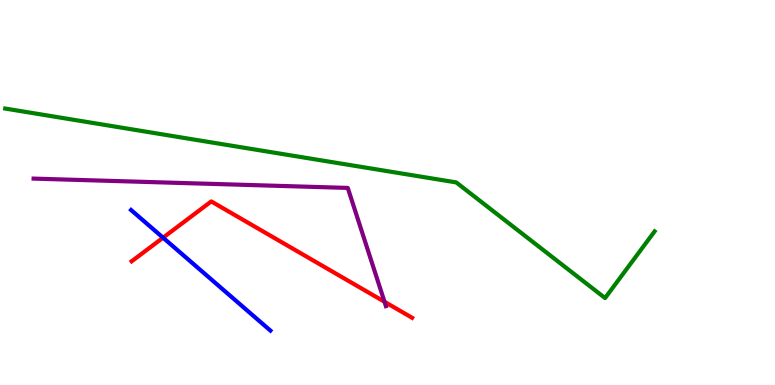[{'lines': ['blue', 'red'], 'intersections': [{'x': 2.1, 'y': 3.83}]}, {'lines': ['green', 'red'], 'intersections': []}, {'lines': ['purple', 'red'], 'intersections': [{'x': 4.96, 'y': 2.16}]}, {'lines': ['blue', 'green'], 'intersections': []}, {'lines': ['blue', 'purple'], 'intersections': []}, {'lines': ['green', 'purple'], 'intersections': []}]